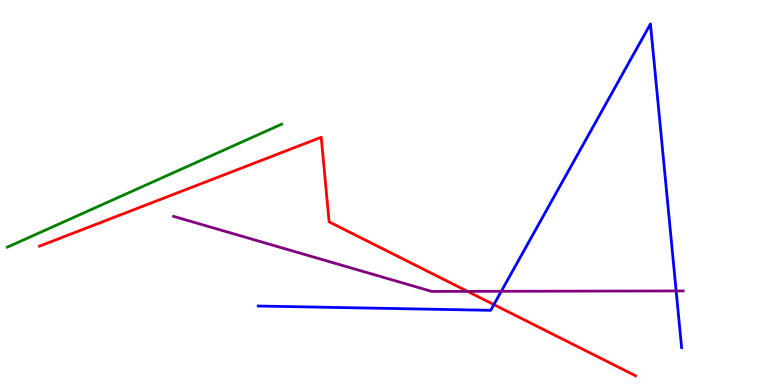[{'lines': ['blue', 'red'], 'intersections': [{'x': 6.37, 'y': 2.09}]}, {'lines': ['green', 'red'], 'intersections': []}, {'lines': ['purple', 'red'], 'intersections': [{'x': 6.03, 'y': 2.43}]}, {'lines': ['blue', 'green'], 'intersections': []}, {'lines': ['blue', 'purple'], 'intersections': [{'x': 6.47, 'y': 2.43}, {'x': 8.72, 'y': 2.44}]}, {'lines': ['green', 'purple'], 'intersections': []}]